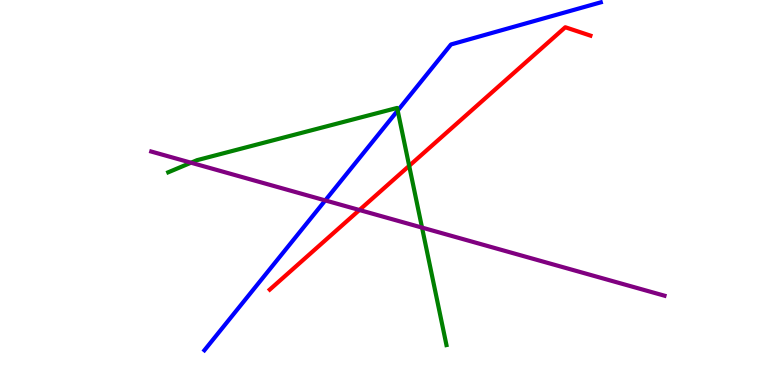[{'lines': ['blue', 'red'], 'intersections': []}, {'lines': ['green', 'red'], 'intersections': [{'x': 5.28, 'y': 5.69}]}, {'lines': ['purple', 'red'], 'intersections': [{'x': 4.64, 'y': 4.55}]}, {'lines': ['blue', 'green'], 'intersections': [{'x': 5.13, 'y': 7.13}]}, {'lines': ['blue', 'purple'], 'intersections': [{'x': 4.2, 'y': 4.79}]}, {'lines': ['green', 'purple'], 'intersections': [{'x': 2.46, 'y': 5.77}, {'x': 5.45, 'y': 4.09}]}]